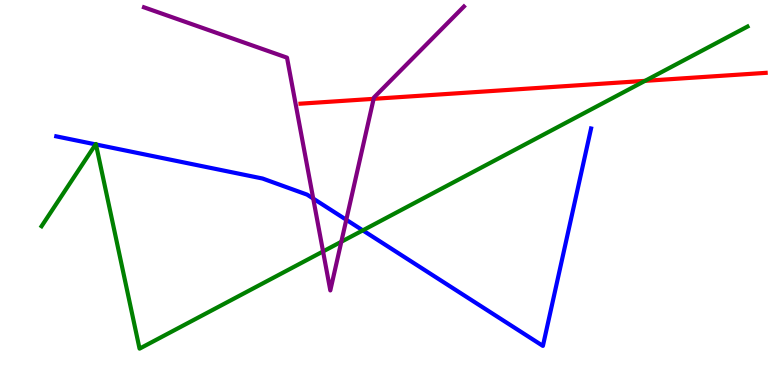[{'lines': ['blue', 'red'], 'intersections': []}, {'lines': ['green', 'red'], 'intersections': [{'x': 8.32, 'y': 7.9}]}, {'lines': ['purple', 'red'], 'intersections': [{'x': 4.82, 'y': 7.43}]}, {'lines': ['blue', 'green'], 'intersections': [{'x': 1.23, 'y': 6.25}, {'x': 1.24, 'y': 6.25}, {'x': 4.68, 'y': 4.02}]}, {'lines': ['blue', 'purple'], 'intersections': [{'x': 4.04, 'y': 4.84}, {'x': 4.47, 'y': 4.29}]}, {'lines': ['green', 'purple'], 'intersections': [{'x': 4.17, 'y': 3.47}, {'x': 4.4, 'y': 3.72}]}]